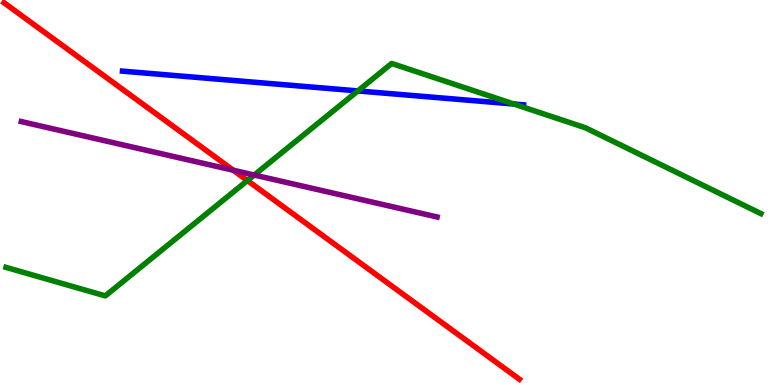[{'lines': ['blue', 'red'], 'intersections': []}, {'lines': ['green', 'red'], 'intersections': [{'x': 3.19, 'y': 5.31}]}, {'lines': ['purple', 'red'], 'intersections': [{'x': 3.01, 'y': 5.58}]}, {'lines': ['blue', 'green'], 'intersections': [{'x': 4.62, 'y': 7.64}, {'x': 6.63, 'y': 7.3}]}, {'lines': ['blue', 'purple'], 'intersections': []}, {'lines': ['green', 'purple'], 'intersections': [{'x': 3.28, 'y': 5.45}]}]